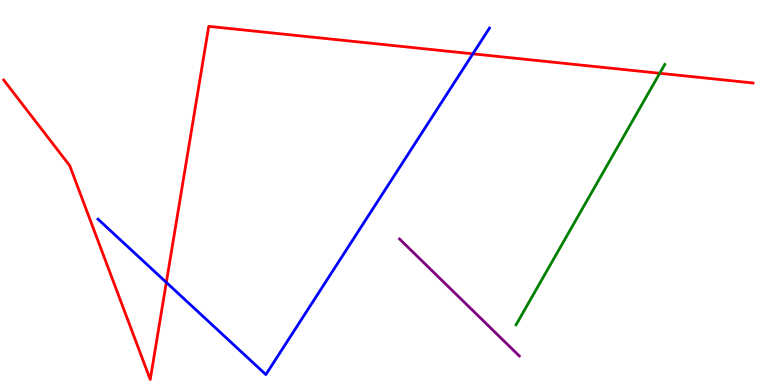[{'lines': ['blue', 'red'], 'intersections': [{'x': 2.15, 'y': 2.66}, {'x': 6.1, 'y': 8.6}]}, {'lines': ['green', 'red'], 'intersections': [{'x': 8.51, 'y': 8.1}]}, {'lines': ['purple', 'red'], 'intersections': []}, {'lines': ['blue', 'green'], 'intersections': []}, {'lines': ['blue', 'purple'], 'intersections': []}, {'lines': ['green', 'purple'], 'intersections': []}]